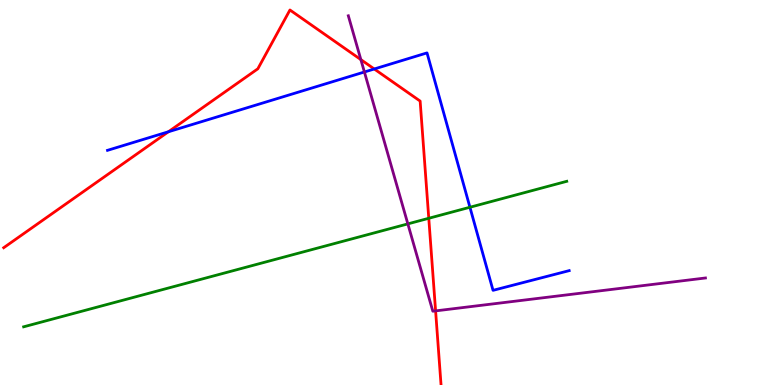[{'lines': ['blue', 'red'], 'intersections': [{'x': 2.17, 'y': 6.58}, {'x': 4.83, 'y': 8.21}]}, {'lines': ['green', 'red'], 'intersections': [{'x': 5.53, 'y': 4.33}]}, {'lines': ['purple', 'red'], 'intersections': [{'x': 4.66, 'y': 8.45}, {'x': 5.62, 'y': 1.93}]}, {'lines': ['blue', 'green'], 'intersections': [{'x': 6.06, 'y': 4.62}]}, {'lines': ['blue', 'purple'], 'intersections': [{'x': 4.7, 'y': 8.13}]}, {'lines': ['green', 'purple'], 'intersections': [{'x': 5.26, 'y': 4.18}]}]